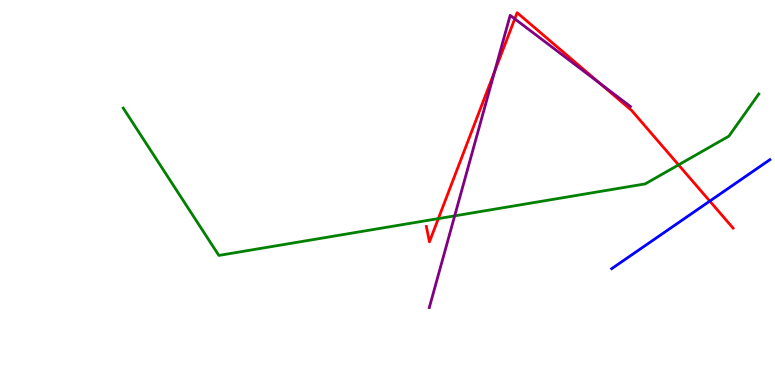[{'lines': ['blue', 'red'], 'intersections': [{'x': 9.16, 'y': 4.78}]}, {'lines': ['green', 'red'], 'intersections': [{'x': 5.66, 'y': 4.32}, {'x': 8.76, 'y': 5.72}]}, {'lines': ['purple', 'red'], 'intersections': [{'x': 6.38, 'y': 8.14}, {'x': 6.64, 'y': 9.51}, {'x': 7.74, 'y': 7.83}]}, {'lines': ['blue', 'green'], 'intersections': []}, {'lines': ['blue', 'purple'], 'intersections': []}, {'lines': ['green', 'purple'], 'intersections': [{'x': 5.87, 'y': 4.39}]}]